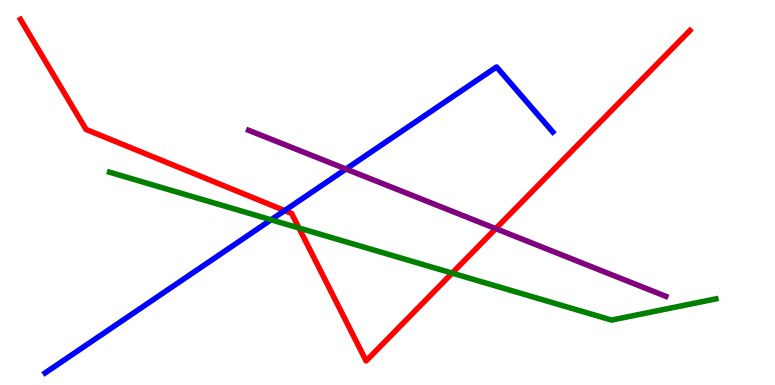[{'lines': ['blue', 'red'], 'intersections': [{'x': 3.67, 'y': 4.53}]}, {'lines': ['green', 'red'], 'intersections': [{'x': 3.86, 'y': 4.08}, {'x': 5.83, 'y': 2.91}]}, {'lines': ['purple', 'red'], 'intersections': [{'x': 6.4, 'y': 4.06}]}, {'lines': ['blue', 'green'], 'intersections': [{'x': 3.5, 'y': 4.29}]}, {'lines': ['blue', 'purple'], 'intersections': [{'x': 4.46, 'y': 5.61}]}, {'lines': ['green', 'purple'], 'intersections': []}]